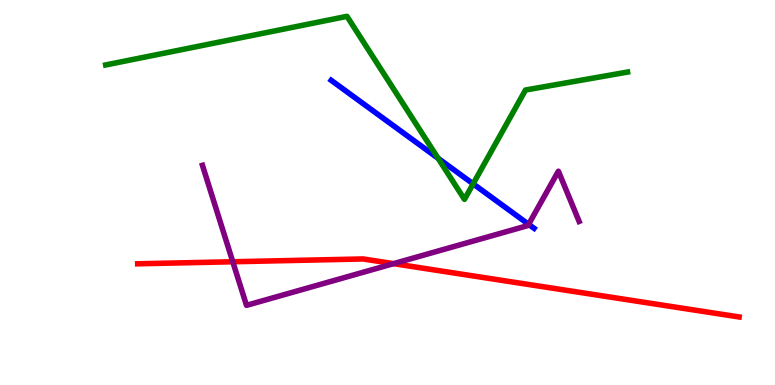[{'lines': ['blue', 'red'], 'intersections': []}, {'lines': ['green', 'red'], 'intersections': []}, {'lines': ['purple', 'red'], 'intersections': [{'x': 3.0, 'y': 3.2}, {'x': 5.08, 'y': 3.15}]}, {'lines': ['blue', 'green'], 'intersections': [{'x': 5.65, 'y': 5.89}, {'x': 6.1, 'y': 5.22}]}, {'lines': ['blue', 'purple'], 'intersections': [{'x': 6.82, 'y': 4.17}]}, {'lines': ['green', 'purple'], 'intersections': []}]